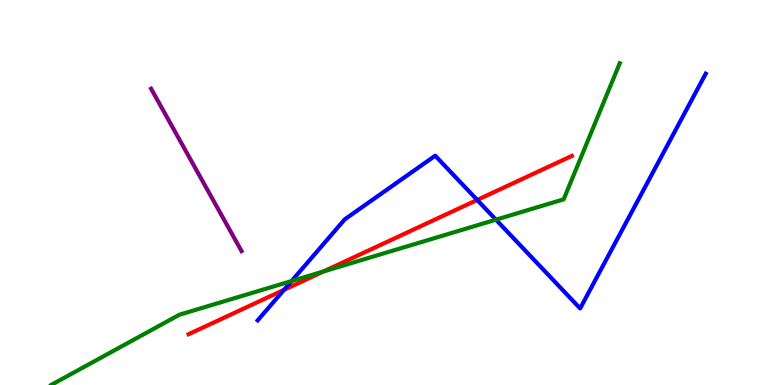[{'lines': ['blue', 'red'], 'intersections': [{'x': 3.66, 'y': 2.47}, {'x': 6.16, 'y': 4.81}]}, {'lines': ['green', 'red'], 'intersections': [{'x': 4.17, 'y': 2.95}]}, {'lines': ['purple', 'red'], 'intersections': []}, {'lines': ['blue', 'green'], 'intersections': [{'x': 3.76, 'y': 2.7}, {'x': 6.4, 'y': 4.29}]}, {'lines': ['blue', 'purple'], 'intersections': []}, {'lines': ['green', 'purple'], 'intersections': []}]